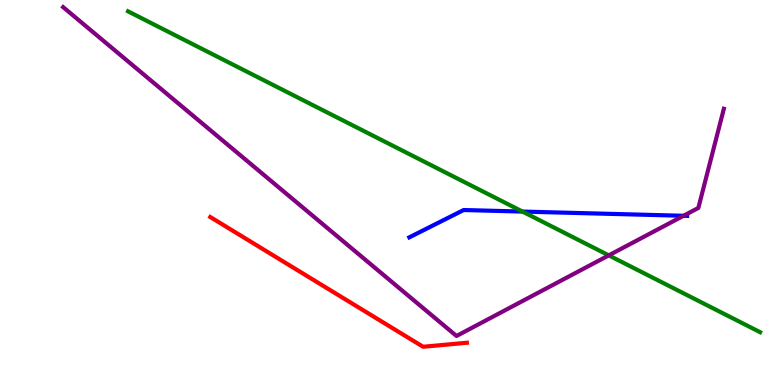[{'lines': ['blue', 'red'], 'intersections': []}, {'lines': ['green', 'red'], 'intersections': []}, {'lines': ['purple', 'red'], 'intersections': []}, {'lines': ['blue', 'green'], 'intersections': [{'x': 6.74, 'y': 4.5}]}, {'lines': ['blue', 'purple'], 'intersections': [{'x': 8.82, 'y': 4.4}]}, {'lines': ['green', 'purple'], 'intersections': [{'x': 7.86, 'y': 3.37}]}]